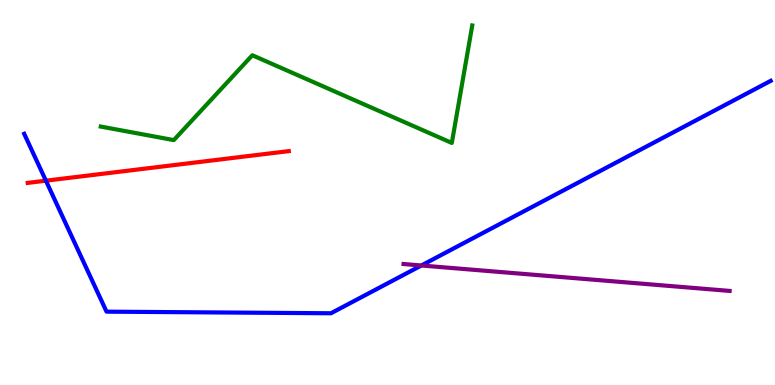[{'lines': ['blue', 'red'], 'intersections': [{'x': 0.592, 'y': 5.31}]}, {'lines': ['green', 'red'], 'intersections': []}, {'lines': ['purple', 'red'], 'intersections': []}, {'lines': ['blue', 'green'], 'intersections': []}, {'lines': ['blue', 'purple'], 'intersections': [{'x': 5.44, 'y': 3.1}]}, {'lines': ['green', 'purple'], 'intersections': []}]